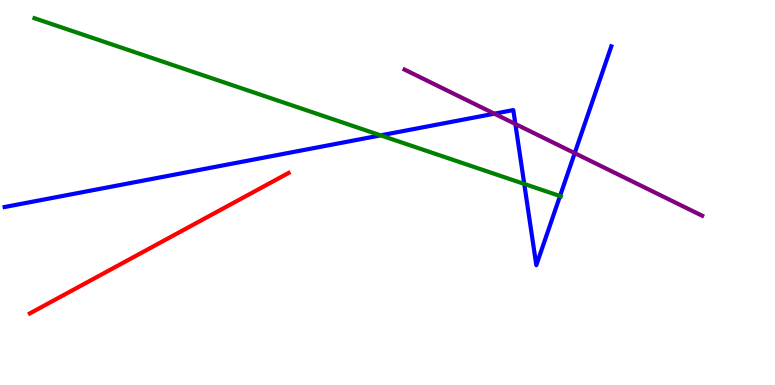[{'lines': ['blue', 'red'], 'intersections': []}, {'lines': ['green', 'red'], 'intersections': []}, {'lines': ['purple', 'red'], 'intersections': []}, {'lines': ['blue', 'green'], 'intersections': [{'x': 4.91, 'y': 6.48}, {'x': 6.76, 'y': 5.22}, {'x': 7.23, 'y': 4.91}]}, {'lines': ['blue', 'purple'], 'intersections': [{'x': 6.38, 'y': 7.05}, {'x': 6.65, 'y': 6.78}, {'x': 7.42, 'y': 6.02}]}, {'lines': ['green', 'purple'], 'intersections': []}]